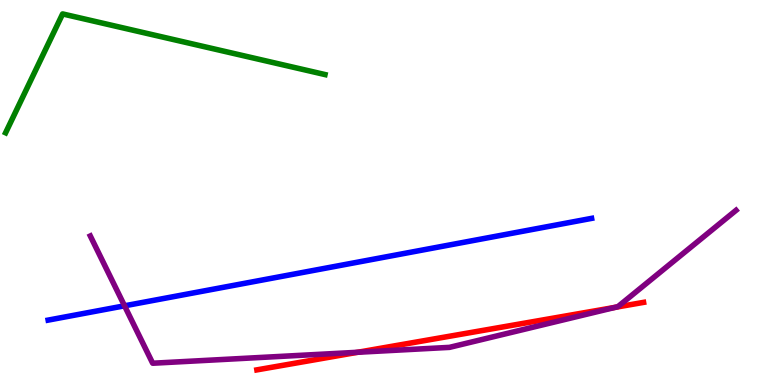[{'lines': ['blue', 'red'], 'intersections': []}, {'lines': ['green', 'red'], 'intersections': []}, {'lines': ['purple', 'red'], 'intersections': [{'x': 4.62, 'y': 0.85}, {'x': 7.94, 'y': 2.02}]}, {'lines': ['blue', 'green'], 'intersections': []}, {'lines': ['blue', 'purple'], 'intersections': [{'x': 1.61, 'y': 2.06}]}, {'lines': ['green', 'purple'], 'intersections': []}]